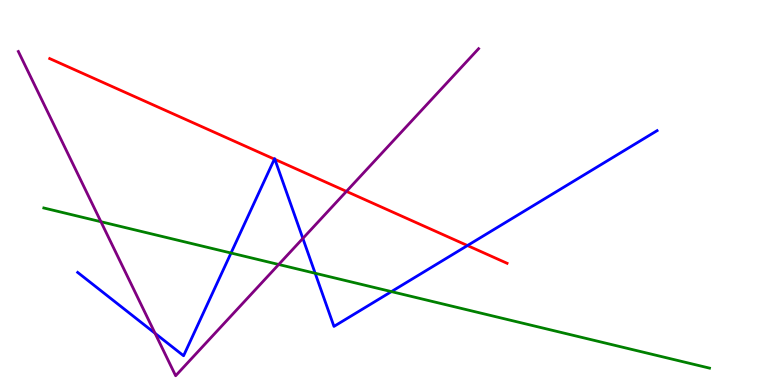[{'lines': ['blue', 'red'], 'intersections': [{'x': 3.54, 'y': 5.87}, {'x': 3.55, 'y': 5.86}, {'x': 6.03, 'y': 3.62}]}, {'lines': ['green', 'red'], 'intersections': []}, {'lines': ['purple', 'red'], 'intersections': [{'x': 4.47, 'y': 5.03}]}, {'lines': ['blue', 'green'], 'intersections': [{'x': 2.98, 'y': 3.43}, {'x': 4.07, 'y': 2.9}, {'x': 5.05, 'y': 2.43}]}, {'lines': ['blue', 'purple'], 'intersections': [{'x': 2.0, 'y': 1.34}, {'x': 3.91, 'y': 3.81}]}, {'lines': ['green', 'purple'], 'intersections': [{'x': 1.3, 'y': 4.24}, {'x': 3.6, 'y': 3.13}]}]